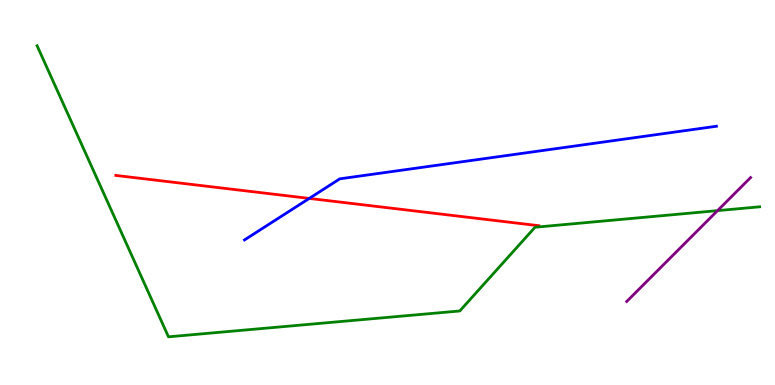[{'lines': ['blue', 'red'], 'intersections': [{'x': 3.99, 'y': 4.85}]}, {'lines': ['green', 'red'], 'intersections': []}, {'lines': ['purple', 'red'], 'intersections': []}, {'lines': ['blue', 'green'], 'intersections': []}, {'lines': ['blue', 'purple'], 'intersections': []}, {'lines': ['green', 'purple'], 'intersections': [{'x': 9.26, 'y': 4.53}]}]